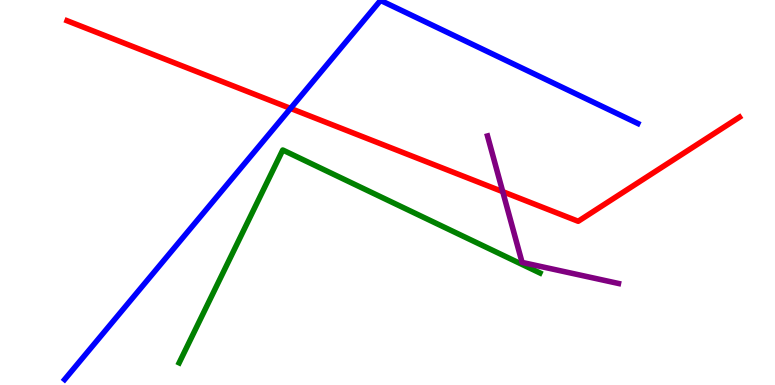[{'lines': ['blue', 'red'], 'intersections': [{'x': 3.75, 'y': 7.18}]}, {'lines': ['green', 'red'], 'intersections': []}, {'lines': ['purple', 'red'], 'intersections': [{'x': 6.49, 'y': 5.02}]}, {'lines': ['blue', 'green'], 'intersections': []}, {'lines': ['blue', 'purple'], 'intersections': []}, {'lines': ['green', 'purple'], 'intersections': []}]